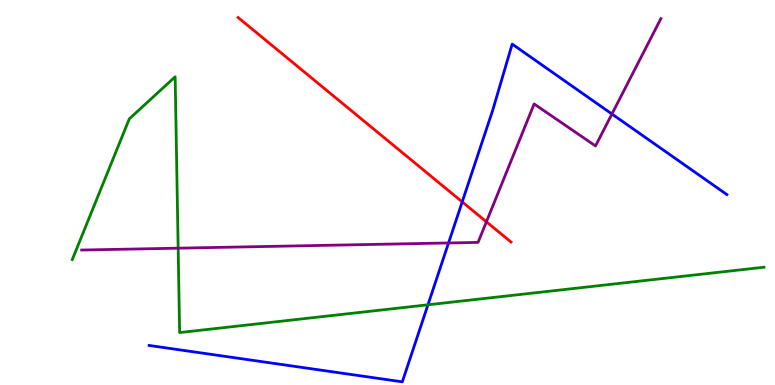[{'lines': ['blue', 'red'], 'intersections': [{'x': 5.96, 'y': 4.76}]}, {'lines': ['green', 'red'], 'intersections': []}, {'lines': ['purple', 'red'], 'intersections': [{'x': 6.28, 'y': 4.24}]}, {'lines': ['blue', 'green'], 'intersections': [{'x': 5.52, 'y': 2.08}]}, {'lines': ['blue', 'purple'], 'intersections': [{'x': 5.79, 'y': 3.69}, {'x': 7.9, 'y': 7.04}]}, {'lines': ['green', 'purple'], 'intersections': [{'x': 2.3, 'y': 3.55}]}]